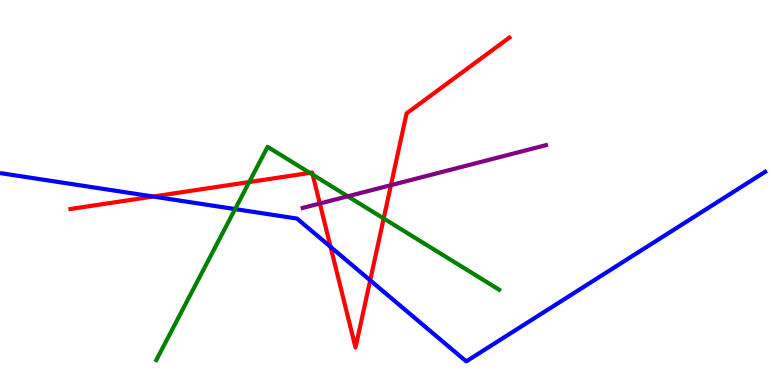[{'lines': ['blue', 'red'], 'intersections': [{'x': 1.98, 'y': 4.9}, {'x': 4.27, 'y': 3.59}, {'x': 4.78, 'y': 2.72}]}, {'lines': ['green', 'red'], 'intersections': [{'x': 3.22, 'y': 5.27}, {'x': 4.0, 'y': 5.51}, {'x': 4.03, 'y': 5.46}, {'x': 4.95, 'y': 4.33}]}, {'lines': ['purple', 'red'], 'intersections': [{'x': 4.13, 'y': 4.71}, {'x': 5.04, 'y': 5.19}]}, {'lines': ['blue', 'green'], 'intersections': [{'x': 3.03, 'y': 4.57}]}, {'lines': ['blue', 'purple'], 'intersections': []}, {'lines': ['green', 'purple'], 'intersections': [{'x': 4.49, 'y': 4.9}]}]